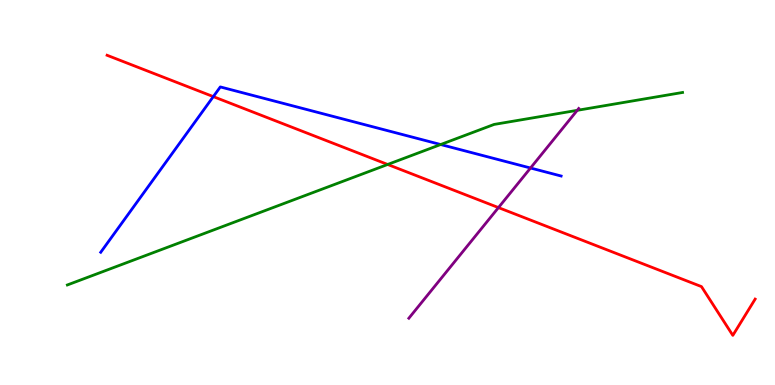[{'lines': ['blue', 'red'], 'intersections': [{'x': 2.75, 'y': 7.49}]}, {'lines': ['green', 'red'], 'intersections': [{'x': 5.0, 'y': 5.73}]}, {'lines': ['purple', 'red'], 'intersections': [{'x': 6.43, 'y': 4.61}]}, {'lines': ['blue', 'green'], 'intersections': [{'x': 5.69, 'y': 6.25}]}, {'lines': ['blue', 'purple'], 'intersections': [{'x': 6.85, 'y': 5.64}]}, {'lines': ['green', 'purple'], 'intersections': [{'x': 7.45, 'y': 7.13}]}]